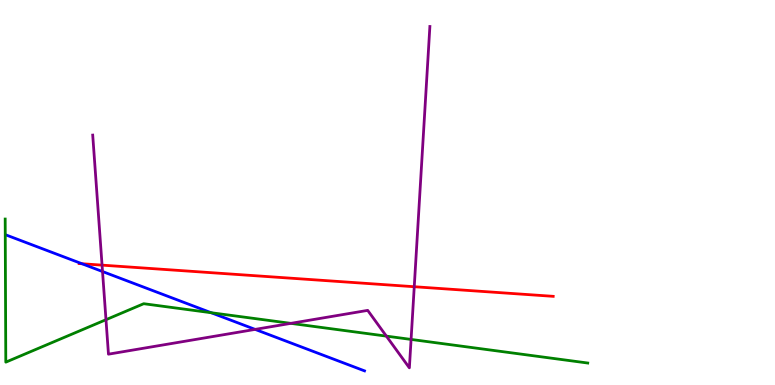[{'lines': ['blue', 'red'], 'intersections': [{'x': 1.06, 'y': 3.15}]}, {'lines': ['green', 'red'], 'intersections': []}, {'lines': ['purple', 'red'], 'intersections': [{'x': 1.32, 'y': 3.11}, {'x': 5.35, 'y': 2.55}]}, {'lines': ['blue', 'green'], 'intersections': [{'x': 2.72, 'y': 1.88}]}, {'lines': ['blue', 'purple'], 'intersections': [{'x': 1.32, 'y': 2.95}, {'x': 3.29, 'y': 1.44}]}, {'lines': ['green', 'purple'], 'intersections': [{'x': 1.37, 'y': 1.7}, {'x': 3.75, 'y': 1.6}, {'x': 4.99, 'y': 1.27}, {'x': 5.3, 'y': 1.18}]}]